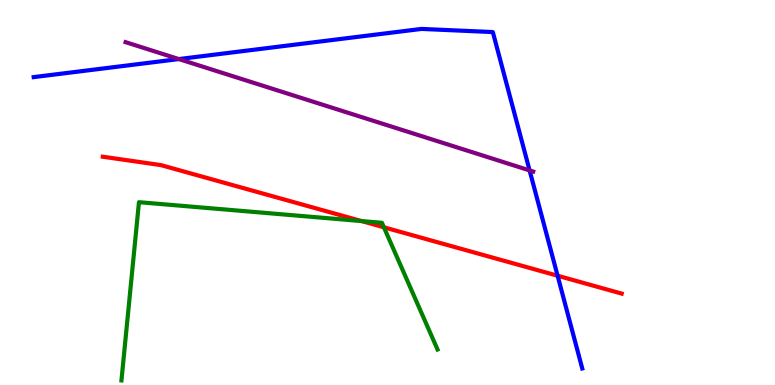[{'lines': ['blue', 'red'], 'intersections': [{'x': 7.19, 'y': 2.84}]}, {'lines': ['green', 'red'], 'intersections': [{'x': 4.67, 'y': 4.26}, {'x': 4.95, 'y': 4.1}]}, {'lines': ['purple', 'red'], 'intersections': []}, {'lines': ['blue', 'green'], 'intersections': []}, {'lines': ['blue', 'purple'], 'intersections': [{'x': 2.31, 'y': 8.47}, {'x': 6.83, 'y': 5.57}]}, {'lines': ['green', 'purple'], 'intersections': []}]